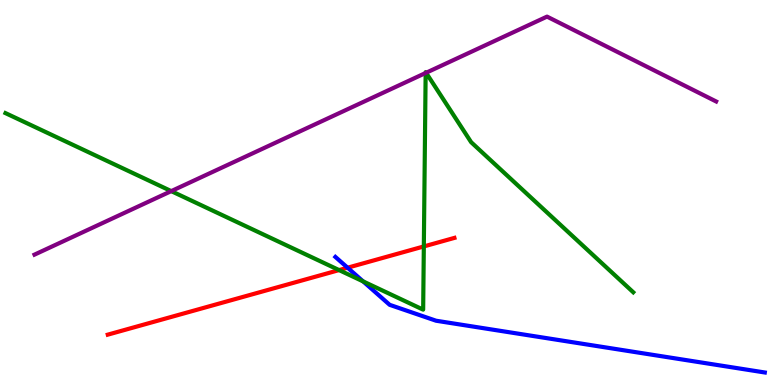[{'lines': ['blue', 'red'], 'intersections': [{'x': 4.49, 'y': 3.05}]}, {'lines': ['green', 'red'], 'intersections': [{'x': 4.38, 'y': 2.98}, {'x': 5.47, 'y': 3.6}]}, {'lines': ['purple', 'red'], 'intersections': []}, {'lines': ['blue', 'green'], 'intersections': [{'x': 4.69, 'y': 2.69}]}, {'lines': ['blue', 'purple'], 'intersections': []}, {'lines': ['green', 'purple'], 'intersections': [{'x': 2.21, 'y': 5.04}, {'x': 5.49, 'y': 8.1}, {'x': 5.5, 'y': 8.11}]}]